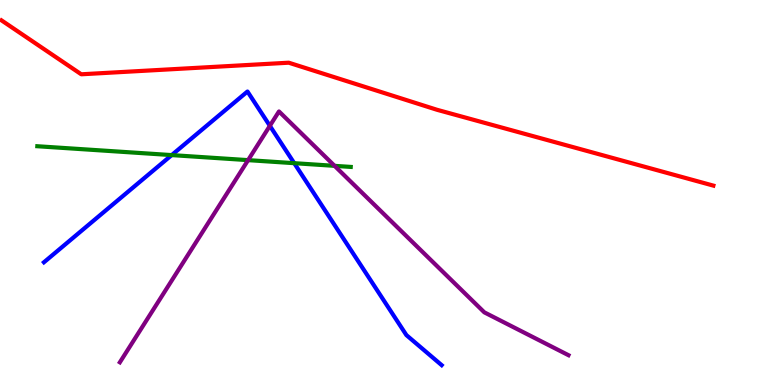[{'lines': ['blue', 'red'], 'intersections': []}, {'lines': ['green', 'red'], 'intersections': []}, {'lines': ['purple', 'red'], 'intersections': []}, {'lines': ['blue', 'green'], 'intersections': [{'x': 2.22, 'y': 5.97}, {'x': 3.8, 'y': 5.76}]}, {'lines': ['blue', 'purple'], 'intersections': [{'x': 3.48, 'y': 6.73}]}, {'lines': ['green', 'purple'], 'intersections': [{'x': 3.2, 'y': 5.84}, {'x': 4.32, 'y': 5.69}]}]